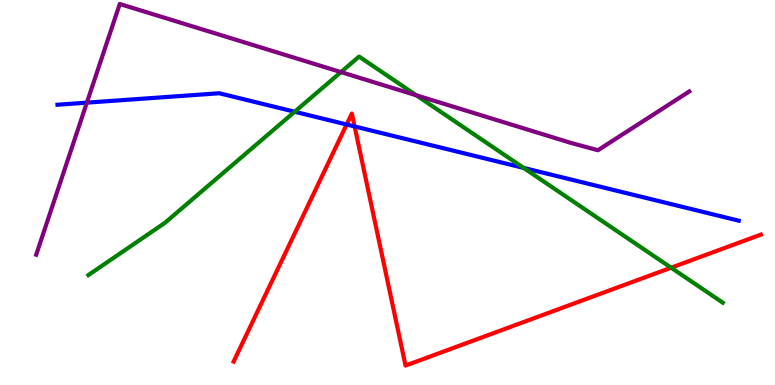[{'lines': ['blue', 'red'], 'intersections': [{'x': 4.47, 'y': 6.77}, {'x': 4.58, 'y': 6.72}]}, {'lines': ['green', 'red'], 'intersections': [{'x': 8.66, 'y': 3.05}]}, {'lines': ['purple', 'red'], 'intersections': []}, {'lines': ['blue', 'green'], 'intersections': [{'x': 3.8, 'y': 7.1}, {'x': 6.76, 'y': 5.64}]}, {'lines': ['blue', 'purple'], 'intersections': [{'x': 1.12, 'y': 7.33}]}, {'lines': ['green', 'purple'], 'intersections': [{'x': 4.4, 'y': 8.13}, {'x': 5.37, 'y': 7.52}]}]